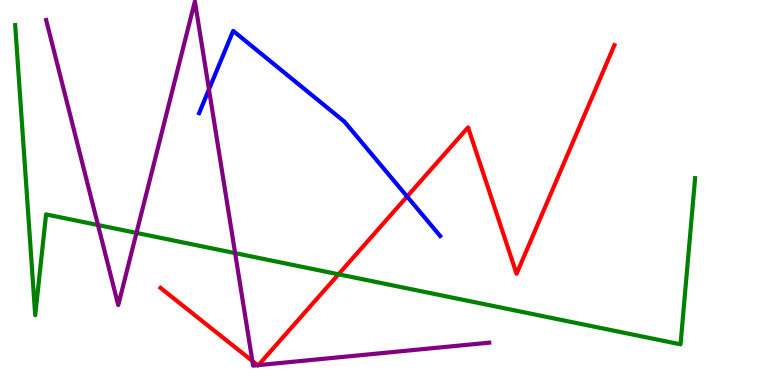[{'lines': ['blue', 'red'], 'intersections': [{'x': 5.25, 'y': 4.9}]}, {'lines': ['green', 'red'], 'intersections': [{'x': 4.37, 'y': 2.88}]}, {'lines': ['purple', 'red'], 'intersections': [{'x': 3.26, 'y': 0.624}, {'x': 3.32, 'y': 0.514}, {'x': 3.33, 'y': 0.516}]}, {'lines': ['blue', 'green'], 'intersections': []}, {'lines': ['blue', 'purple'], 'intersections': [{'x': 2.7, 'y': 7.68}]}, {'lines': ['green', 'purple'], 'intersections': [{'x': 1.26, 'y': 4.16}, {'x': 1.76, 'y': 3.95}, {'x': 3.03, 'y': 3.43}]}]